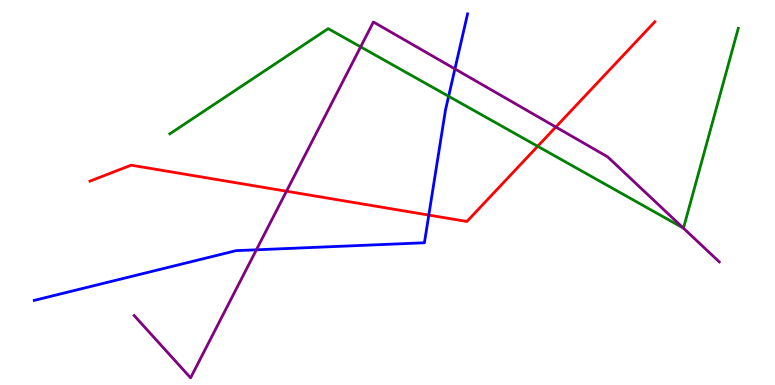[{'lines': ['blue', 'red'], 'intersections': [{'x': 5.53, 'y': 4.41}]}, {'lines': ['green', 'red'], 'intersections': [{'x': 6.94, 'y': 6.2}]}, {'lines': ['purple', 'red'], 'intersections': [{'x': 3.7, 'y': 5.03}, {'x': 7.17, 'y': 6.7}]}, {'lines': ['blue', 'green'], 'intersections': [{'x': 5.79, 'y': 7.5}]}, {'lines': ['blue', 'purple'], 'intersections': [{'x': 3.31, 'y': 3.51}, {'x': 5.87, 'y': 8.21}]}, {'lines': ['green', 'purple'], 'intersections': [{'x': 4.65, 'y': 8.78}, {'x': 8.82, 'y': 4.08}]}]